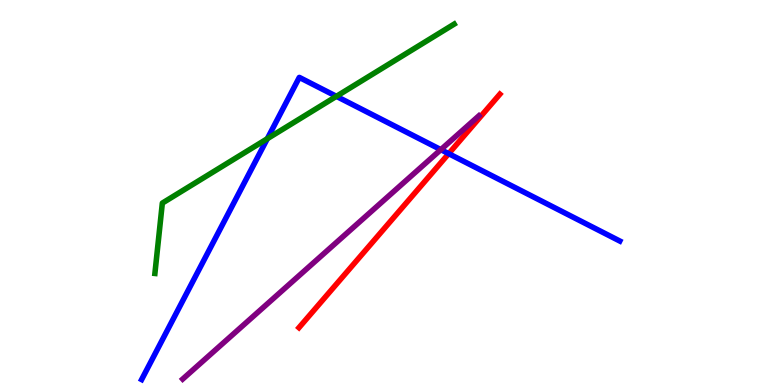[{'lines': ['blue', 'red'], 'intersections': [{'x': 5.79, 'y': 6.01}]}, {'lines': ['green', 'red'], 'intersections': []}, {'lines': ['purple', 'red'], 'intersections': []}, {'lines': ['blue', 'green'], 'intersections': [{'x': 3.45, 'y': 6.4}, {'x': 4.34, 'y': 7.5}]}, {'lines': ['blue', 'purple'], 'intersections': [{'x': 5.69, 'y': 6.11}]}, {'lines': ['green', 'purple'], 'intersections': []}]